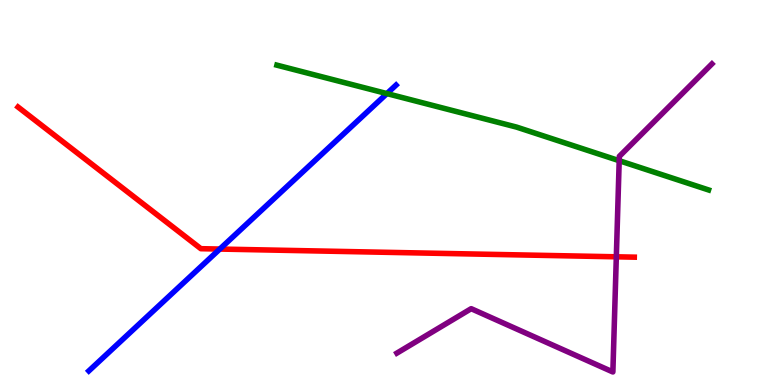[{'lines': ['blue', 'red'], 'intersections': [{'x': 2.84, 'y': 3.53}]}, {'lines': ['green', 'red'], 'intersections': []}, {'lines': ['purple', 'red'], 'intersections': [{'x': 7.95, 'y': 3.33}]}, {'lines': ['blue', 'green'], 'intersections': [{'x': 4.99, 'y': 7.57}]}, {'lines': ['blue', 'purple'], 'intersections': []}, {'lines': ['green', 'purple'], 'intersections': [{'x': 7.99, 'y': 5.83}]}]